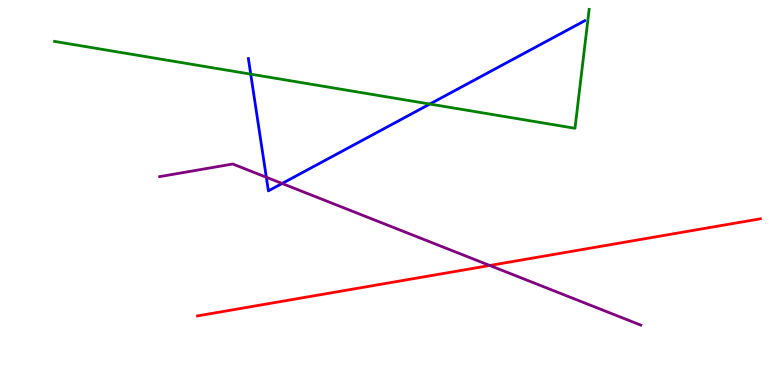[{'lines': ['blue', 'red'], 'intersections': []}, {'lines': ['green', 'red'], 'intersections': []}, {'lines': ['purple', 'red'], 'intersections': [{'x': 6.32, 'y': 3.1}]}, {'lines': ['blue', 'green'], 'intersections': [{'x': 3.24, 'y': 8.07}, {'x': 5.55, 'y': 7.3}]}, {'lines': ['blue', 'purple'], 'intersections': [{'x': 3.44, 'y': 5.4}, {'x': 3.64, 'y': 5.23}]}, {'lines': ['green', 'purple'], 'intersections': []}]